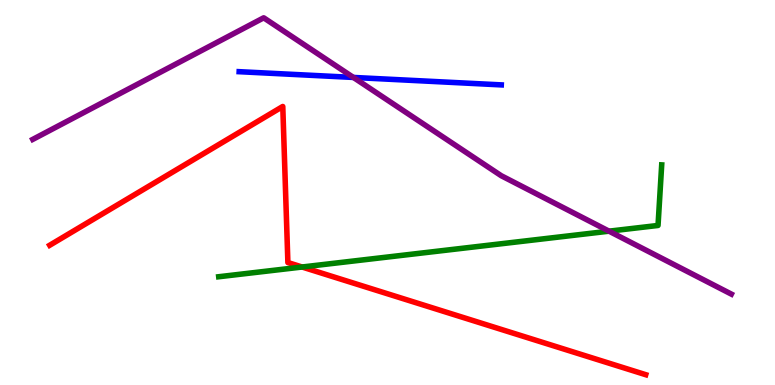[{'lines': ['blue', 'red'], 'intersections': []}, {'lines': ['green', 'red'], 'intersections': [{'x': 3.9, 'y': 3.06}]}, {'lines': ['purple', 'red'], 'intersections': []}, {'lines': ['blue', 'green'], 'intersections': []}, {'lines': ['blue', 'purple'], 'intersections': [{'x': 4.56, 'y': 7.99}]}, {'lines': ['green', 'purple'], 'intersections': [{'x': 7.86, 'y': 4.0}]}]